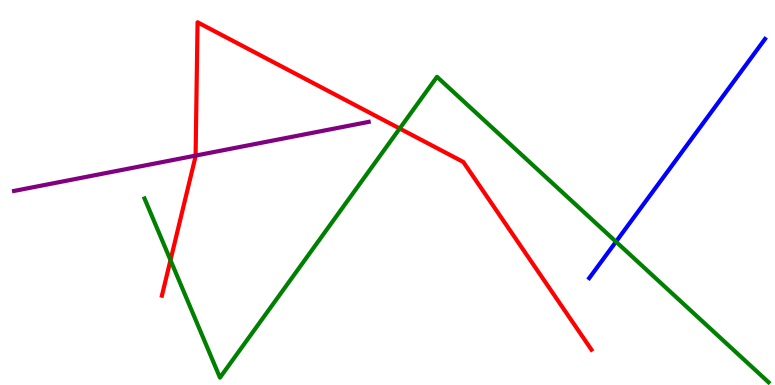[{'lines': ['blue', 'red'], 'intersections': []}, {'lines': ['green', 'red'], 'intersections': [{'x': 2.2, 'y': 3.24}, {'x': 5.16, 'y': 6.66}]}, {'lines': ['purple', 'red'], 'intersections': [{'x': 2.52, 'y': 5.96}]}, {'lines': ['blue', 'green'], 'intersections': [{'x': 7.95, 'y': 3.72}]}, {'lines': ['blue', 'purple'], 'intersections': []}, {'lines': ['green', 'purple'], 'intersections': []}]